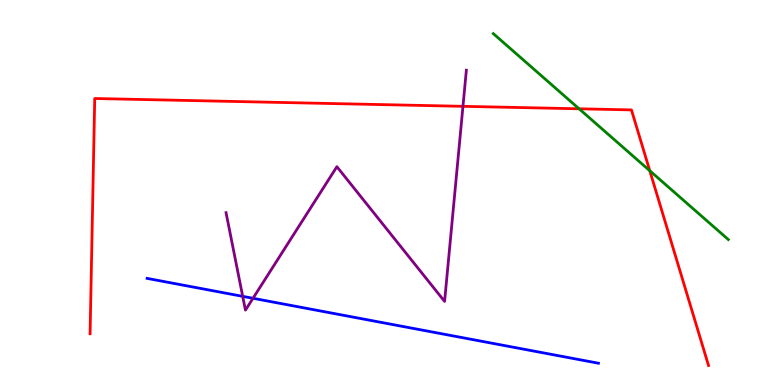[{'lines': ['blue', 'red'], 'intersections': []}, {'lines': ['green', 'red'], 'intersections': [{'x': 7.47, 'y': 7.17}, {'x': 8.38, 'y': 5.57}]}, {'lines': ['purple', 'red'], 'intersections': [{'x': 5.97, 'y': 7.24}]}, {'lines': ['blue', 'green'], 'intersections': []}, {'lines': ['blue', 'purple'], 'intersections': [{'x': 3.13, 'y': 2.3}, {'x': 3.26, 'y': 2.25}]}, {'lines': ['green', 'purple'], 'intersections': []}]